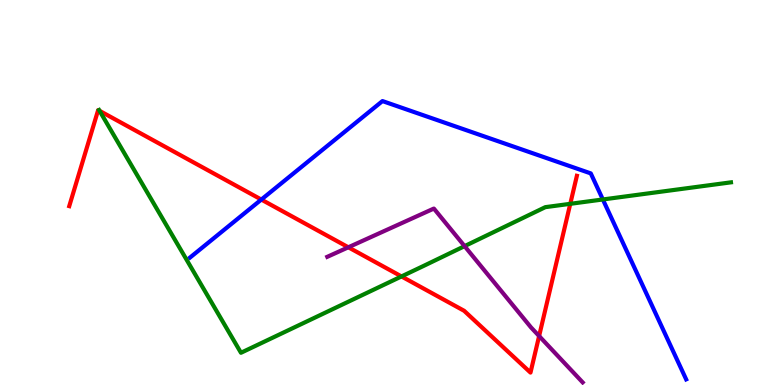[{'lines': ['blue', 'red'], 'intersections': [{'x': 3.37, 'y': 4.82}]}, {'lines': ['green', 'red'], 'intersections': [{'x': 1.28, 'y': 7.12}, {'x': 5.18, 'y': 2.82}, {'x': 7.36, 'y': 4.71}]}, {'lines': ['purple', 'red'], 'intersections': [{'x': 4.49, 'y': 3.58}, {'x': 6.96, 'y': 1.27}]}, {'lines': ['blue', 'green'], 'intersections': [{'x': 7.78, 'y': 4.82}]}, {'lines': ['blue', 'purple'], 'intersections': []}, {'lines': ['green', 'purple'], 'intersections': [{'x': 5.99, 'y': 3.61}]}]